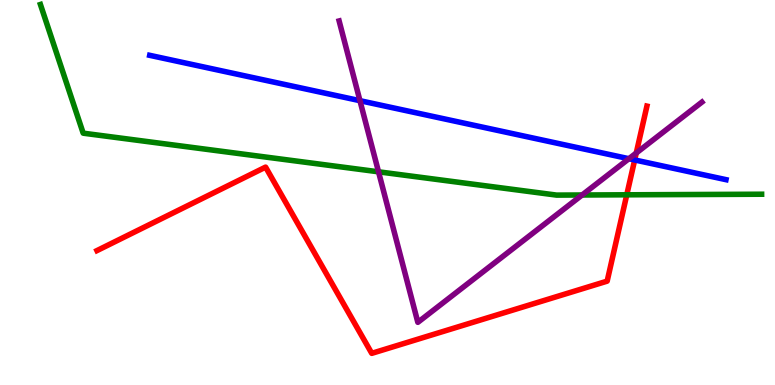[{'lines': ['blue', 'red'], 'intersections': [{'x': 8.19, 'y': 5.85}]}, {'lines': ['green', 'red'], 'intersections': [{'x': 8.09, 'y': 4.94}]}, {'lines': ['purple', 'red'], 'intersections': [{'x': 8.21, 'y': 6.03}]}, {'lines': ['blue', 'green'], 'intersections': []}, {'lines': ['blue', 'purple'], 'intersections': [{'x': 4.64, 'y': 7.38}, {'x': 8.11, 'y': 5.88}]}, {'lines': ['green', 'purple'], 'intersections': [{'x': 4.88, 'y': 5.54}, {'x': 7.51, 'y': 4.94}]}]